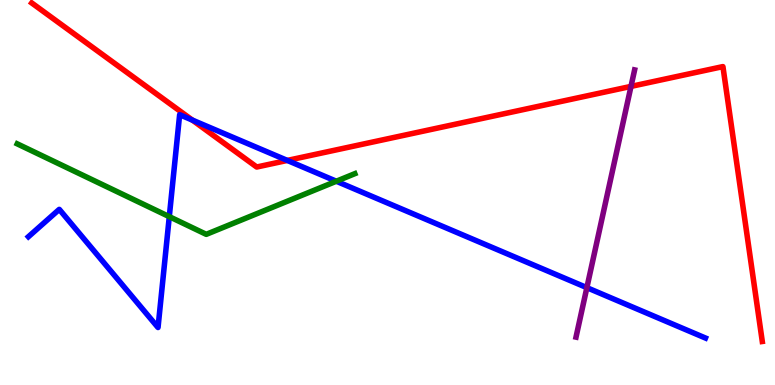[{'lines': ['blue', 'red'], 'intersections': [{'x': 2.48, 'y': 6.88}, {'x': 3.71, 'y': 5.83}]}, {'lines': ['green', 'red'], 'intersections': []}, {'lines': ['purple', 'red'], 'intersections': [{'x': 8.14, 'y': 7.76}]}, {'lines': ['blue', 'green'], 'intersections': [{'x': 2.18, 'y': 4.37}, {'x': 4.34, 'y': 5.29}]}, {'lines': ['blue', 'purple'], 'intersections': [{'x': 7.57, 'y': 2.53}]}, {'lines': ['green', 'purple'], 'intersections': []}]